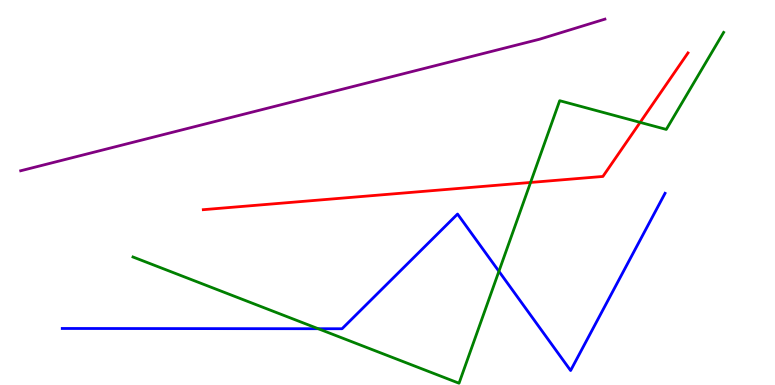[{'lines': ['blue', 'red'], 'intersections': []}, {'lines': ['green', 'red'], 'intersections': [{'x': 6.85, 'y': 5.26}, {'x': 8.26, 'y': 6.82}]}, {'lines': ['purple', 'red'], 'intersections': []}, {'lines': ['blue', 'green'], 'intersections': [{'x': 4.11, 'y': 1.46}, {'x': 6.44, 'y': 2.95}]}, {'lines': ['blue', 'purple'], 'intersections': []}, {'lines': ['green', 'purple'], 'intersections': []}]